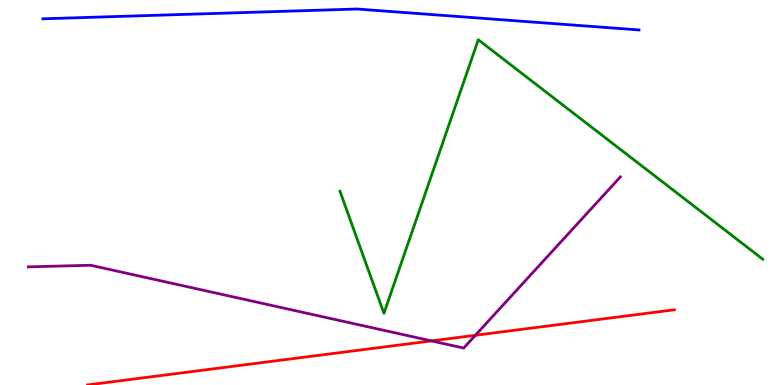[{'lines': ['blue', 'red'], 'intersections': []}, {'lines': ['green', 'red'], 'intersections': []}, {'lines': ['purple', 'red'], 'intersections': [{'x': 5.57, 'y': 1.15}, {'x': 6.13, 'y': 1.29}]}, {'lines': ['blue', 'green'], 'intersections': []}, {'lines': ['blue', 'purple'], 'intersections': []}, {'lines': ['green', 'purple'], 'intersections': []}]